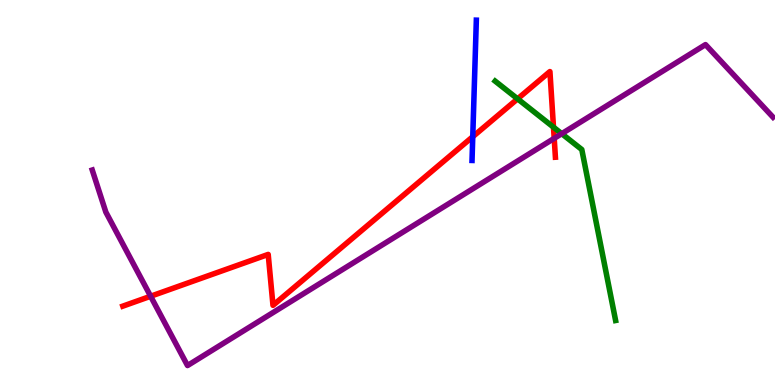[{'lines': ['blue', 'red'], 'intersections': [{'x': 6.1, 'y': 6.45}]}, {'lines': ['green', 'red'], 'intersections': [{'x': 6.68, 'y': 7.43}, {'x': 7.14, 'y': 6.7}]}, {'lines': ['purple', 'red'], 'intersections': [{'x': 1.94, 'y': 2.31}, {'x': 7.15, 'y': 6.41}]}, {'lines': ['blue', 'green'], 'intersections': []}, {'lines': ['blue', 'purple'], 'intersections': []}, {'lines': ['green', 'purple'], 'intersections': [{'x': 7.25, 'y': 6.53}]}]